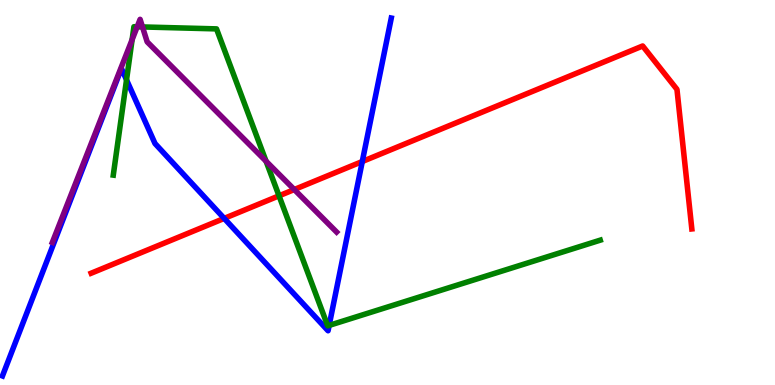[{'lines': ['blue', 'red'], 'intersections': [{'x': 2.89, 'y': 4.33}, {'x': 4.67, 'y': 5.8}]}, {'lines': ['green', 'red'], 'intersections': [{'x': 3.6, 'y': 4.91}]}, {'lines': ['purple', 'red'], 'intersections': [{'x': 3.8, 'y': 5.08}]}, {'lines': ['blue', 'green'], 'intersections': [{'x': 1.63, 'y': 7.93}, {'x': 4.25, 'y': 1.55}]}, {'lines': ['blue', 'purple'], 'intersections': []}, {'lines': ['green', 'purple'], 'intersections': [{'x': 1.7, 'y': 8.97}, {'x': 1.77, 'y': 9.3}, {'x': 1.84, 'y': 9.3}, {'x': 3.43, 'y': 5.81}]}]